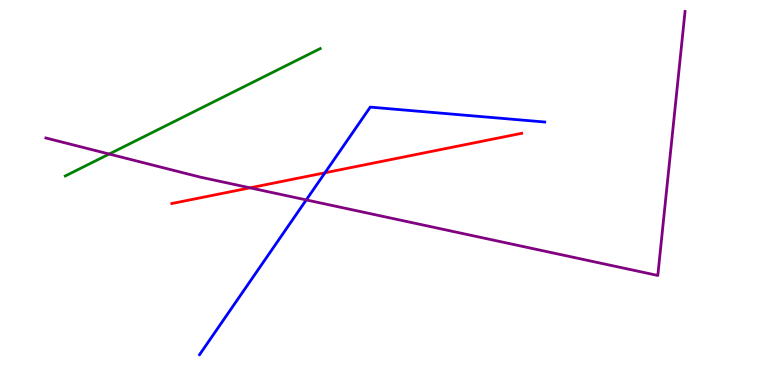[{'lines': ['blue', 'red'], 'intersections': [{'x': 4.19, 'y': 5.51}]}, {'lines': ['green', 'red'], 'intersections': []}, {'lines': ['purple', 'red'], 'intersections': [{'x': 3.23, 'y': 5.12}]}, {'lines': ['blue', 'green'], 'intersections': []}, {'lines': ['blue', 'purple'], 'intersections': [{'x': 3.95, 'y': 4.81}]}, {'lines': ['green', 'purple'], 'intersections': [{'x': 1.41, 'y': 6.0}]}]